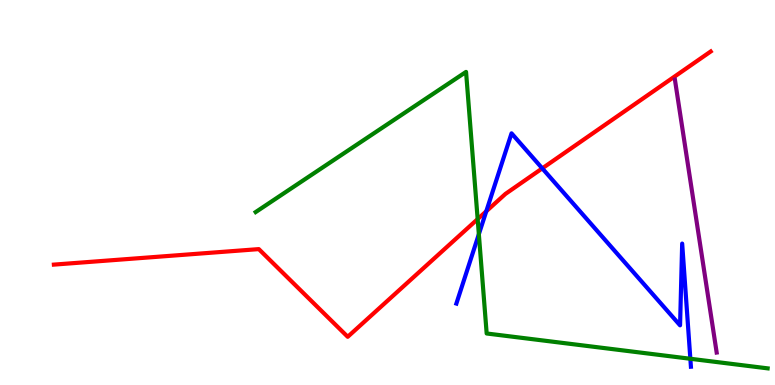[{'lines': ['blue', 'red'], 'intersections': [{'x': 6.27, 'y': 4.51}, {'x': 7.0, 'y': 5.63}]}, {'lines': ['green', 'red'], 'intersections': [{'x': 6.16, 'y': 4.31}]}, {'lines': ['purple', 'red'], 'intersections': []}, {'lines': ['blue', 'green'], 'intersections': [{'x': 6.18, 'y': 3.92}, {'x': 8.91, 'y': 0.681}]}, {'lines': ['blue', 'purple'], 'intersections': []}, {'lines': ['green', 'purple'], 'intersections': []}]